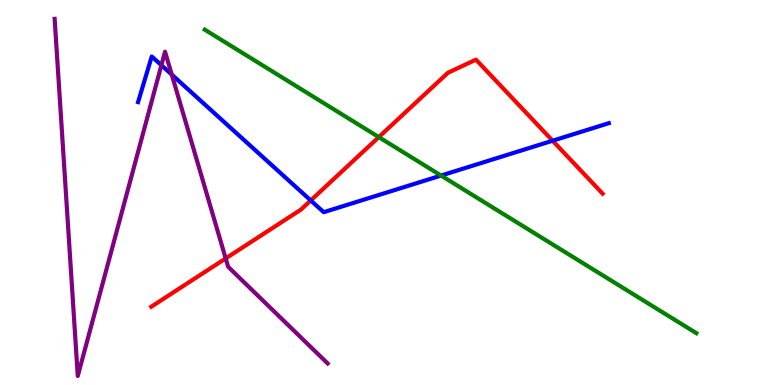[{'lines': ['blue', 'red'], 'intersections': [{'x': 4.01, 'y': 4.79}, {'x': 7.13, 'y': 6.34}]}, {'lines': ['green', 'red'], 'intersections': [{'x': 4.89, 'y': 6.44}]}, {'lines': ['purple', 'red'], 'intersections': [{'x': 2.91, 'y': 3.29}]}, {'lines': ['blue', 'green'], 'intersections': [{'x': 5.69, 'y': 5.44}]}, {'lines': ['blue', 'purple'], 'intersections': [{'x': 2.08, 'y': 8.31}, {'x': 2.22, 'y': 8.06}]}, {'lines': ['green', 'purple'], 'intersections': []}]